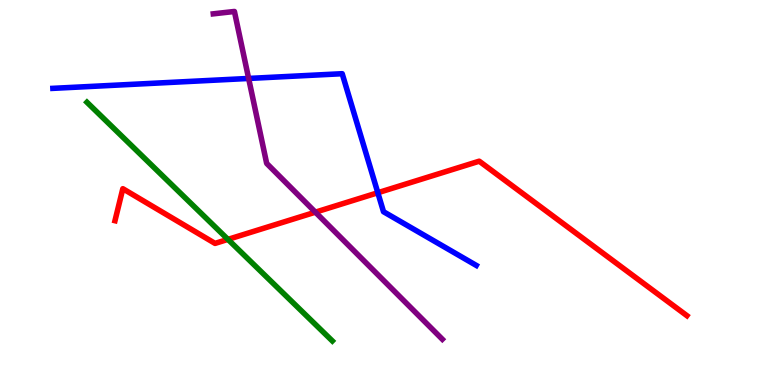[{'lines': ['blue', 'red'], 'intersections': [{'x': 4.88, 'y': 4.99}]}, {'lines': ['green', 'red'], 'intersections': [{'x': 2.94, 'y': 3.78}]}, {'lines': ['purple', 'red'], 'intersections': [{'x': 4.07, 'y': 4.49}]}, {'lines': ['blue', 'green'], 'intersections': []}, {'lines': ['blue', 'purple'], 'intersections': [{'x': 3.21, 'y': 7.96}]}, {'lines': ['green', 'purple'], 'intersections': []}]